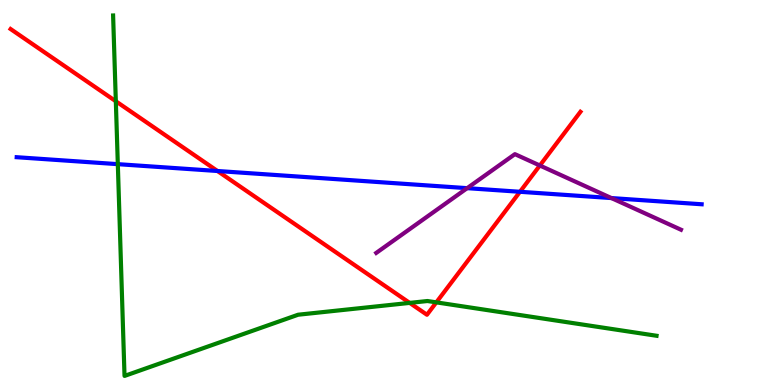[{'lines': ['blue', 'red'], 'intersections': [{'x': 2.81, 'y': 5.56}, {'x': 6.71, 'y': 5.02}]}, {'lines': ['green', 'red'], 'intersections': [{'x': 1.49, 'y': 7.37}, {'x': 5.29, 'y': 2.13}, {'x': 5.63, 'y': 2.15}]}, {'lines': ['purple', 'red'], 'intersections': [{'x': 6.97, 'y': 5.7}]}, {'lines': ['blue', 'green'], 'intersections': [{'x': 1.52, 'y': 5.74}]}, {'lines': ['blue', 'purple'], 'intersections': [{'x': 6.03, 'y': 5.11}, {'x': 7.89, 'y': 4.86}]}, {'lines': ['green', 'purple'], 'intersections': []}]